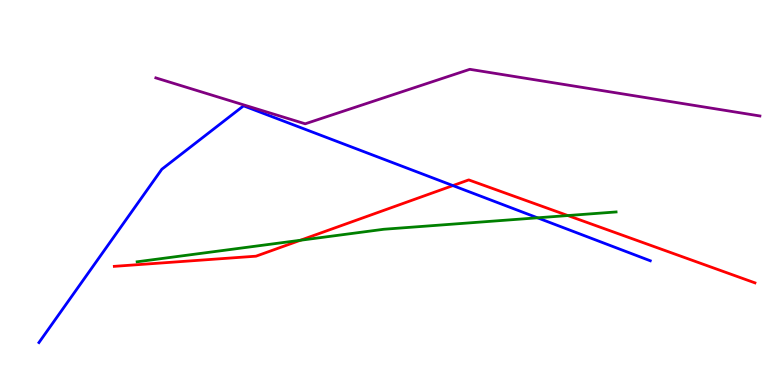[{'lines': ['blue', 'red'], 'intersections': [{'x': 5.84, 'y': 5.18}]}, {'lines': ['green', 'red'], 'intersections': [{'x': 3.88, 'y': 3.76}, {'x': 7.33, 'y': 4.4}]}, {'lines': ['purple', 'red'], 'intersections': []}, {'lines': ['blue', 'green'], 'intersections': [{'x': 6.94, 'y': 4.34}]}, {'lines': ['blue', 'purple'], 'intersections': []}, {'lines': ['green', 'purple'], 'intersections': []}]